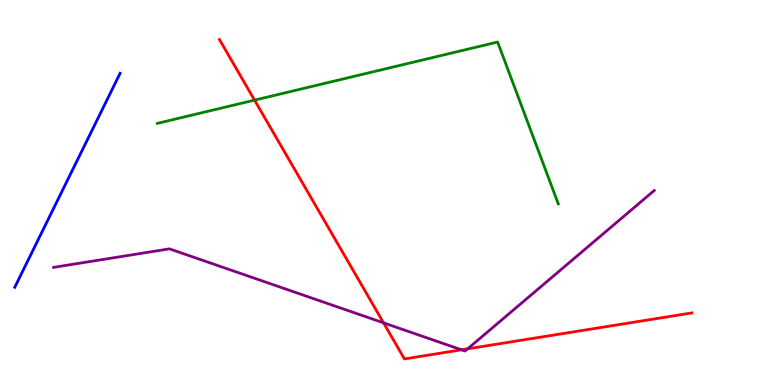[{'lines': ['blue', 'red'], 'intersections': []}, {'lines': ['green', 'red'], 'intersections': [{'x': 3.28, 'y': 7.4}]}, {'lines': ['purple', 'red'], 'intersections': [{'x': 4.95, 'y': 1.61}, {'x': 5.96, 'y': 0.914}, {'x': 6.03, 'y': 0.939}]}, {'lines': ['blue', 'green'], 'intersections': []}, {'lines': ['blue', 'purple'], 'intersections': []}, {'lines': ['green', 'purple'], 'intersections': []}]